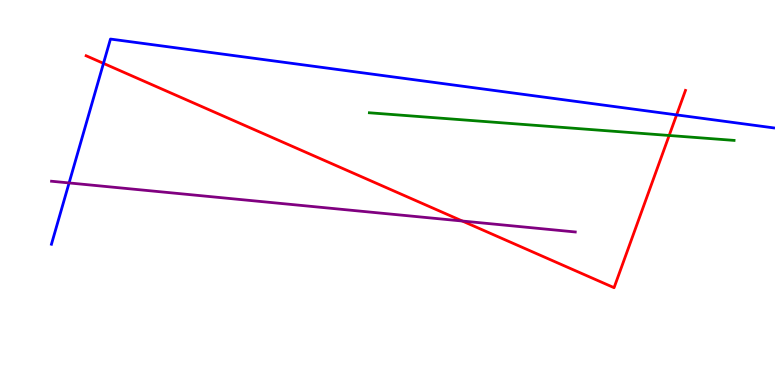[{'lines': ['blue', 'red'], 'intersections': [{'x': 1.34, 'y': 8.35}, {'x': 8.73, 'y': 7.02}]}, {'lines': ['green', 'red'], 'intersections': [{'x': 8.63, 'y': 6.48}]}, {'lines': ['purple', 'red'], 'intersections': [{'x': 5.97, 'y': 4.26}]}, {'lines': ['blue', 'green'], 'intersections': []}, {'lines': ['blue', 'purple'], 'intersections': [{'x': 0.891, 'y': 5.25}]}, {'lines': ['green', 'purple'], 'intersections': []}]